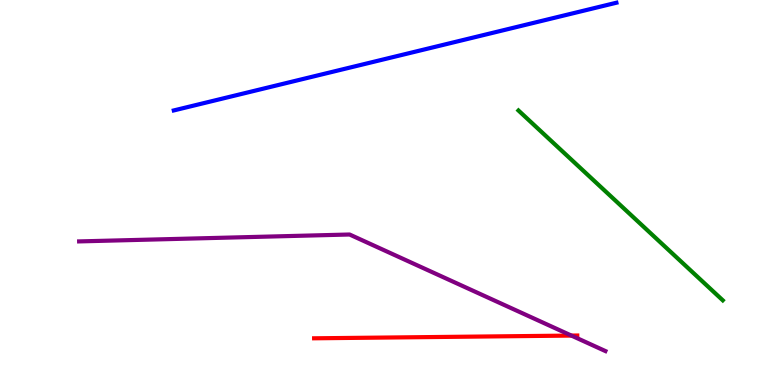[{'lines': ['blue', 'red'], 'intersections': []}, {'lines': ['green', 'red'], 'intersections': []}, {'lines': ['purple', 'red'], 'intersections': [{'x': 7.37, 'y': 1.28}]}, {'lines': ['blue', 'green'], 'intersections': []}, {'lines': ['blue', 'purple'], 'intersections': []}, {'lines': ['green', 'purple'], 'intersections': []}]